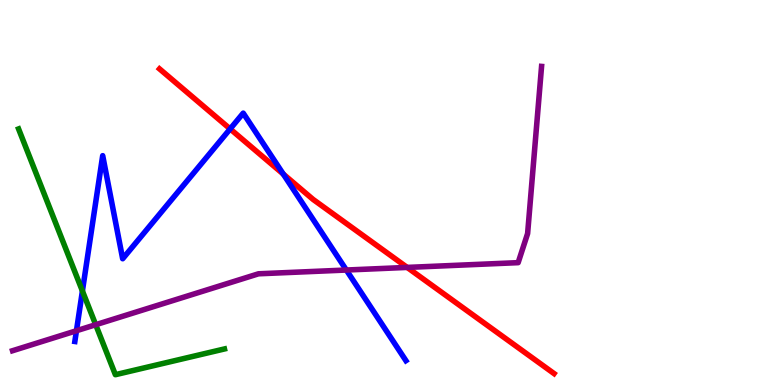[{'lines': ['blue', 'red'], 'intersections': [{'x': 2.97, 'y': 6.65}, {'x': 3.66, 'y': 5.48}]}, {'lines': ['green', 'red'], 'intersections': []}, {'lines': ['purple', 'red'], 'intersections': [{'x': 5.25, 'y': 3.05}]}, {'lines': ['blue', 'green'], 'intersections': [{'x': 1.06, 'y': 2.44}]}, {'lines': ['blue', 'purple'], 'intersections': [{'x': 0.987, 'y': 1.41}, {'x': 4.47, 'y': 2.99}]}, {'lines': ['green', 'purple'], 'intersections': [{'x': 1.23, 'y': 1.57}]}]